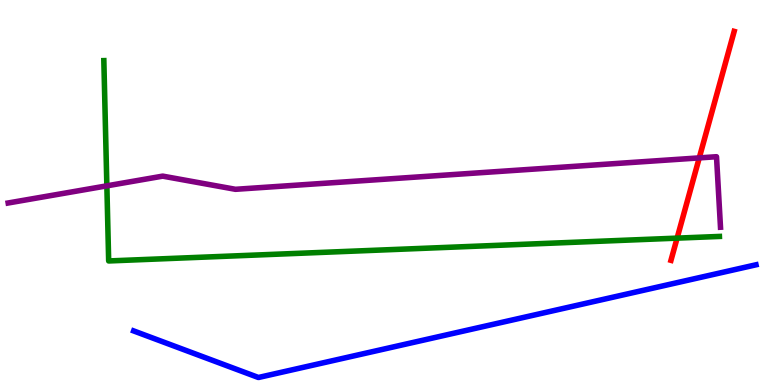[{'lines': ['blue', 'red'], 'intersections': []}, {'lines': ['green', 'red'], 'intersections': [{'x': 8.74, 'y': 3.81}]}, {'lines': ['purple', 'red'], 'intersections': [{'x': 9.02, 'y': 5.9}]}, {'lines': ['blue', 'green'], 'intersections': []}, {'lines': ['blue', 'purple'], 'intersections': []}, {'lines': ['green', 'purple'], 'intersections': [{'x': 1.38, 'y': 5.17}]}]